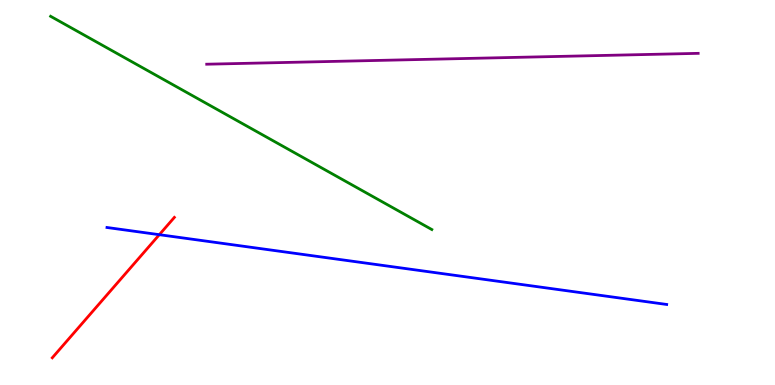[{'lines': ['blue', 'red'], 'intersections': [{'x': 2.06, 'y': 3.9}]}, {'lines': ['green', 'red'], 'intersections': []}, {'lines': ['purple', 'red'], 'intersections': []}, {'lines': ['blue', 'green'], 'intersections': []}, {'lines': ['blue', 'purple'], 'intersections': []}, {'lines': ['green', 'purple'], 'intersections': []}]